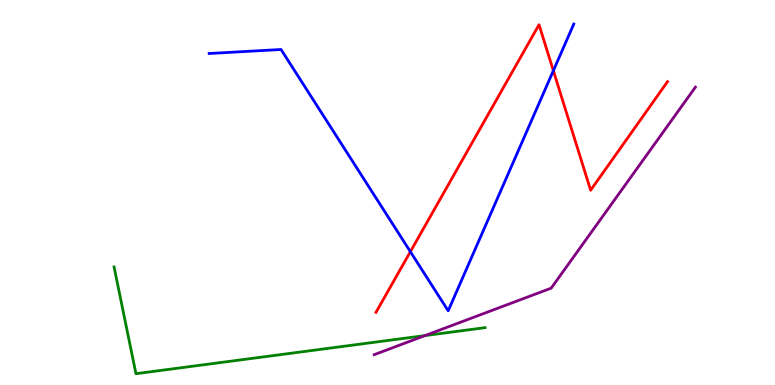[{'lines': ['blue', 'red'], 'intersections': [{'x': 5.3, 'y': 3.46}, {'x': 7.14, 'y': 8.16}]}, {'lines': ['green', 'red'], 'intersections': []}, {'lines': ['purple', 'red'], 'intersections': []}, {'lines': ['blue', 'green'], 'intersections': []}, {'lines': ['blue', 'purple'], 'intersections': []}, {'lines': ['green', 'purple'], 'intersections': [{'x': 5.48, 'y': 1.28}]}]